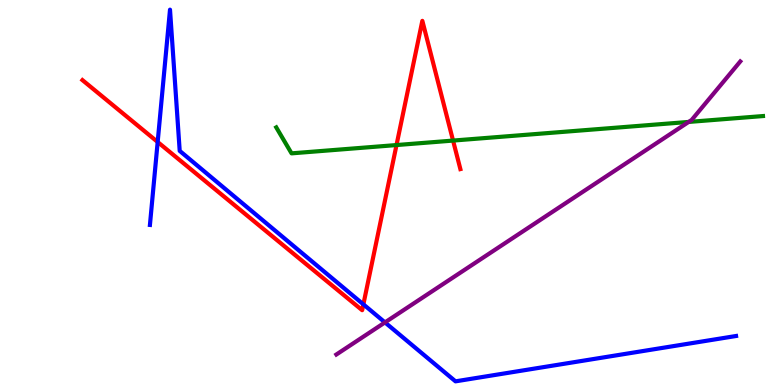[{'lines': ['blue', 'red'], 'intersections': [{'x': 2.03, 'y': 6.31}, {'x': 4.69, 'y': 2.09}]}, {'lines': ['green', 'red'], 'intersections': [{'x': 5.12, 'y': 6.23}, {'x': 5.85, 'y': 6.35}]}, {'lines': ['purple', 'red'], 'intersections': []}, {'lines': ['blue', 'green'], 'intersections': []}, {'lines': ['blue', 'purple'], 'intersections': [{'x': 4.97, 'y': 1.63}]}, {'lines': ['green', 'purple'], 'intersections': [{'x': 8.89, 'y': 6.83}]}]